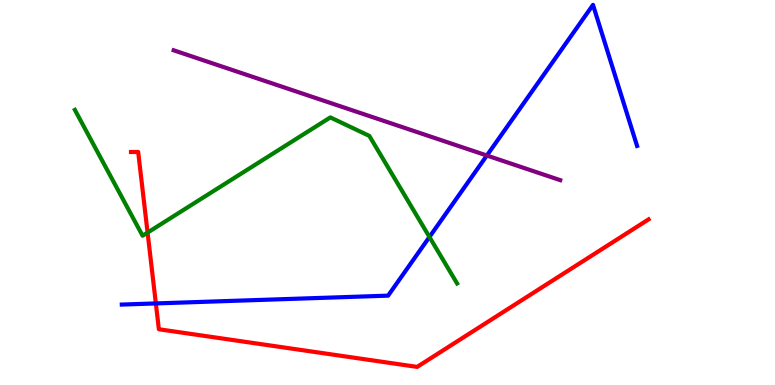[{'lines': ['blue', 'red'], 'intersections': [{'x': 2.01, 'y': 2.12}]}, {'lines': ['green', 'red'], 'intersections': [{'x': 1.9, 'y': 3.96}]}, {'lines': ['purple', 'red'], 'intersections': []}, {'lines': ['blue', 'green'], 'intersections': [{'x': 5.54, 'y': 3.84}]}, {'lines': ['blue', 'purple'], 'intersections': [{'x': 6.28, 'y': 5.96}]}, {'lines': ['green', 'purple'], 'intersections': []}]